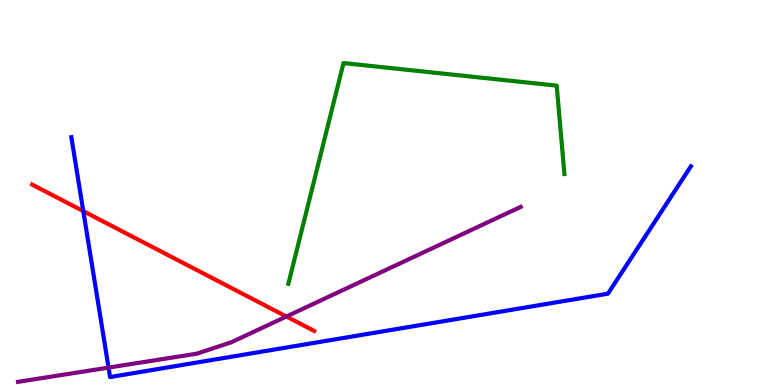[{'lines': ['blue', 'red'], 'intersections': [{'x': 1.07, 'y': 4.52}]}, {'lines': ['green', 'red'], 'intersections': []}, {'lines': ['purple', 'red'], 'intersections': [{'x': 3.7, 'y': 1.78}]}, {'lines': ['blue', 'green'], 'intersections': []}, {'lines': ['blue', 'purple'], 'intersections': [{'x': 1.4, 'y': 0.452}]}, {'lines': ['green', 'purple'], 'intersections': []}]